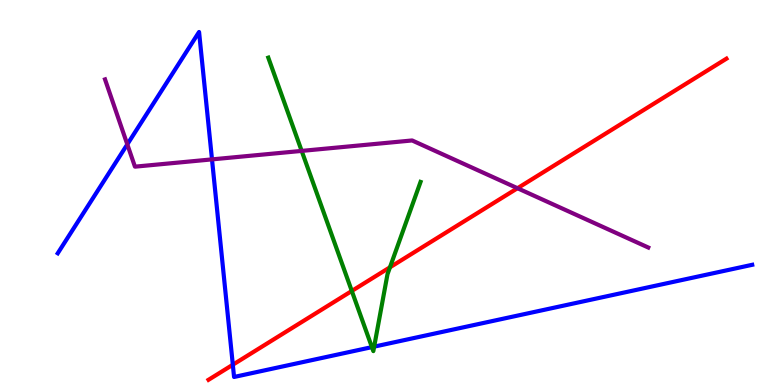[{'lines': ['blue', 'red'], 'intersections': [{'x': 3.0, 'y': 0.526}]}, {'lines': ['green', 'red'], 'intersections': [{'x': 4.54, 'y': 2.44}, {'x': 5.03, 'y': 3.06}]}, {'lines': ['purple', 'red'], 'intersections': [{'x': 6.68, 'y': 5.11}]}, {'lines': ['blue', 'green'], 'intersections': [{'x': 4.8, 'y': 0.984}, {'x': 4.83, 'y': 0.996}]}, {'lines': ['blue', 'purple'], 'intersections': [{'x': 1.64, 'y': 6.25}, {'x': 2.74, 'y': 5.86}]}, {'lines': ['green', 'purple'], 'intersections': [{'x': 3.89, 'y': 6.08}]}]